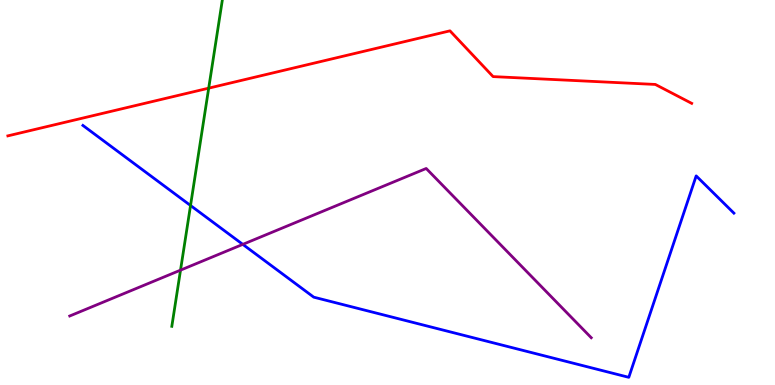[{'lines': ['blue', 'red'], 'intersections': []}, {'lines': ['green', 'red'], 'intersections': [{'x': 2.69, 'y': 7.71}]}, {'lines': ['purple', 'red'], 'intersections': []}, {'lines': ['blue', 'green'], 'intersections': [{'x': 2.46, 'y': 4.66}]}, {'lines': ['blue', 'purple'], 'intersections': [{'x': 3.13, 'y': 3.65}]}, {'lines': ['green', 'purple'], 'intersections': [{'x': 2.33, 'y': 2.98}]}]